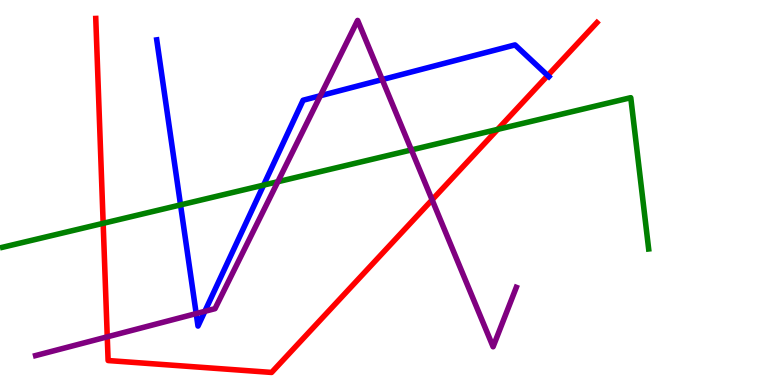[{'lines': ['blue', 'red'], 'intersections': [{'x': 7.07, 'y': 8.04}]}, {'lines': ['green', 'red'], 'intersections': [{'x': 1.33, 'y': 4.2}, {'x': 6.42, 'y': 6.64}]}, {'lines': ['purple', 'red'], 'intersections': [{'x': 1.38, 'y': 1.25}, {'x': 5.58, 'y': 4.81}]}, {'lines': ['blue', 'green'], 'intersections': [{'x': 2.33, 'y': 4.68}, {'x': 3.4, 'y': 5.19}]}, {'lines': ['blue', 'purple'], 'intersections': [{'x': 2.53, 'y': 1.85}, {'x': 2.64, 'y': 1.91}, {'x': 4.13, 'y': 7.51}, {'x': 4.93, 'y': 7.93}]}, {'lines': ['green', 'purple'], 'intersections': [{'x': 3.58, 'y': 5.28}, {'x': 5.31, 'y': 6.11}]}]